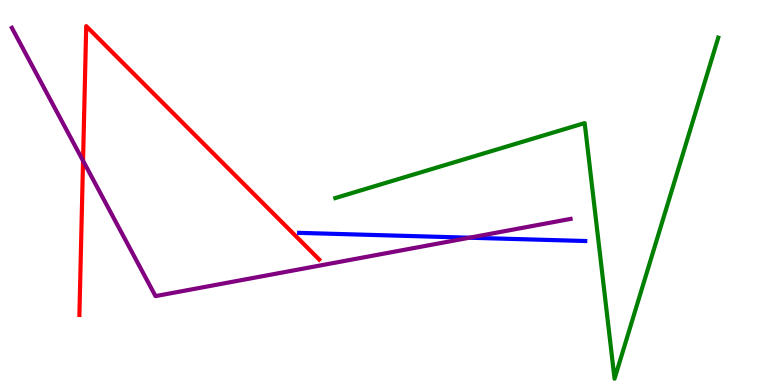[{'lines': ['blue', 'red'], 'intersections': []}, {'lines': ['green', 'red'], 'intersections': []}, {'lines': ['purple', 'red'], 'intersections': [{'x': 1.07, 'y': 5.82}]}, {'lines': ['blue', 'green'], 'intersections': []}, {'lines': ['blue', 'purple'], 'intersections': [{'x': 6.06, 'y': 3.83}]}, {'lines': ['green', 'purple'], 'intersections': []}]